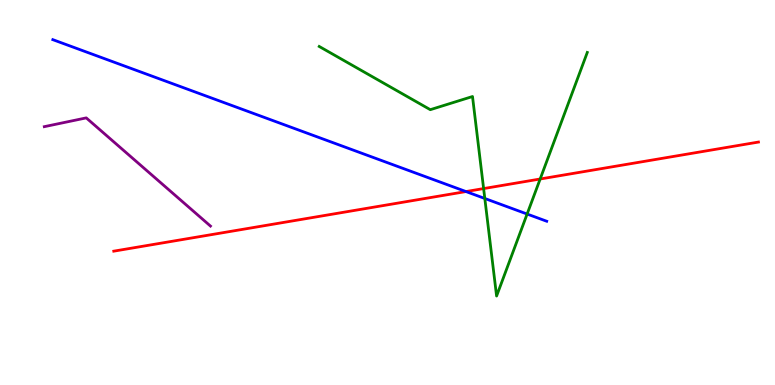[{'lines': ['blue', 'red'], 'intersections': [{'x': 6.01, 'y': 5.02}]}, {'lines': ['green', 'red'], 'intersections': [{'x': 6.24, 'y': 5.1}, {'x': 6.97, 'y': 5.35}]}, {'lines': ['purple', 'red'], 'intersections': []}, {'lines': ['blue', 'green'], 'intersections': [{'x': 6.26, 'y': 4.84}, {'x': 6.8, 'y': 4.44}]}, {'lines': ['blue', 'purple'], 'intersections': []}, {'lines': ['green', 'purple'], 'intersections': []}]